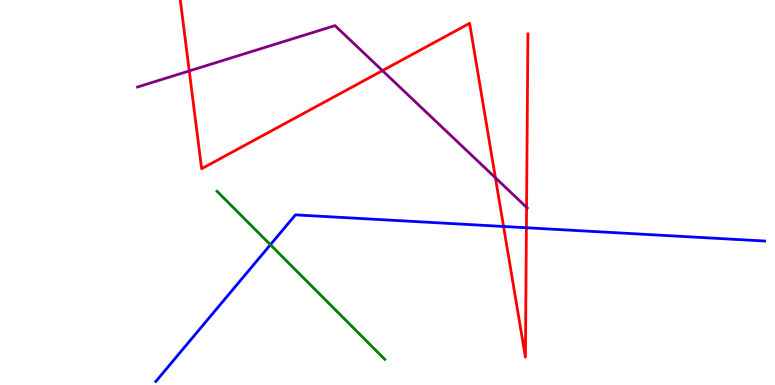[{'lines': ['blue', 'red'], 'intersections': [{'x': 6.5, 'y': 4.12}, {'x': 6.79, 'y': 4.08}]}, {'lines': ['green', 'red'], 'intersections': []}, {'lines': ['purple', 'red'], 'intersections': [{'x': 2.44, 'y': 8.16}, {'x': 4.93, 'y': 8.17}, {'x': 6.39, 'y': 5.38}, {'x': 6.79, 'y': 4.61}]}, {'lines': ['blue', 'green'], 'intersections': [{'x': 3.49, 'y': 3.64}]}, {'lines': ['blue', 'purple'], 'intersections': []}, {'lines': ['green', 'purple'], 'intersections': []}]